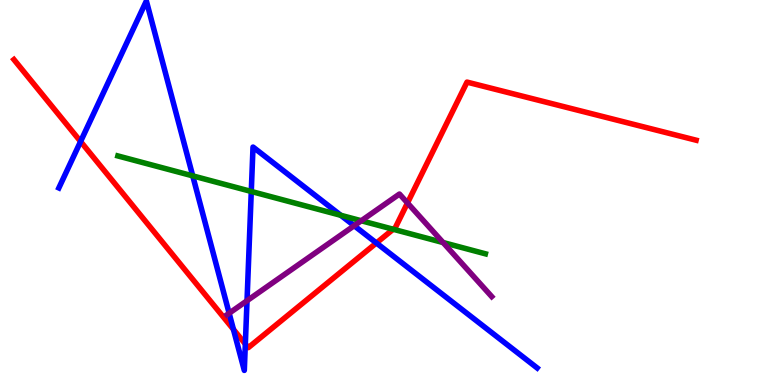[{'lines': ['blue', 'red'], 'intersections': [{'x': 1.04, 'y': 6.32}, {'x': 3.01, 'y': 1.44}, {'x': 3.17, 'y': 1.06}, {'x': 4.86, 'y': 3.69}]}, {'lines': ['green', 'red'], 'intersections': [{'x': 5.07, 'y': 4.05}]}, {'lines': ['purple', 'red'], 'intersections': [{'x': 5.26, 'y': 4.73}]}, {'lines': ['blue', 'green'], 'intersections': [{'x': 2.49, 'y': 5.43}, {'x': 3.24, 'y': 5.03}, {'x': 4.4, 'y': 4.41}]}, {'lines': ['blue', 'purple'], 'intersections': [{'x': 2.96, 'y': 1.86}, {'x': 3.19, 'y': 2.19}, {'x': 4.57, 'y': 4.14}]}, {'lines': ['green', 'purple'], 'intersections': [{'x': 4.66, 'y': 4.27}, {'x': 5.72, 'y': 3.7}]}]